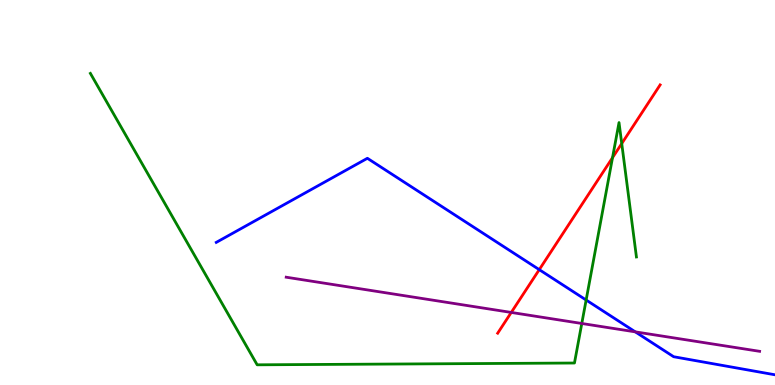[{'lines': ['blue', 'red'], 'intersections': [{'x': 6.96, 'y': 3.0}]}, {'lines': ['green', 'red'], 'intersections': [{'x': 7.9, 'y': 5.9}, {'x': 8.02, 'y': 6.27}]}, {'lines': ['purple', 'red'], 'intersections': [{'x': 6.6, 'y': 1.88}]}, {'lines': ['blue', 'green'], 'intersections': [{'x': 7.56, 'y': 2.21}]}, {'lines': ['blue', 'purple'], 'intersections': [{'x': 8.2, 'y': 1.38}]}, {'lines': ['green', 'purple'], 'intersections': [{'x': 7.51, 'y': 1.6}]}]